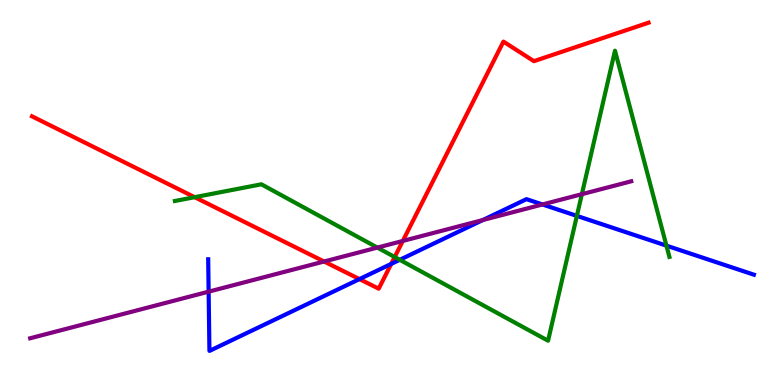[{'lines': ['blue', 'red'], 'intersections': [{'x': 4.64, 'y': 2.75}, {'x': 5.05, 'y': 3.15}]}, {'lines': ['green', 'red'], 'intersections': [{'x': 2.51, 'y': 4.88}, {'x': 5.09, 'y': 3.32}]}, {'lines': ['purple', 'red'], 'intersections': [{'x': 4.18, 'y': 3.21}, {'x': 5.2, 'y': 3.74}]}, {'lines': ['blue', 'green'], 'intersections': [{'x': 5.16, 'y': 3.25}, {'x': 7.44, 'y': 4.39}, {'x': 8.6, 'y': 3.62}]}, {'lines': ['blue', 'purple'], 'intersections': [{'x': 2.69, 'y': 2.42}, {'x': 6.23, 'y': 4.28}, {'x': 7.0, 'y': 4.69}]}, {'lines': ['green', 'purple'], 'intersections': [{'x': 4.87, 'y': 3.57}, {'x': 7.51, 'y': 4.96}]}]